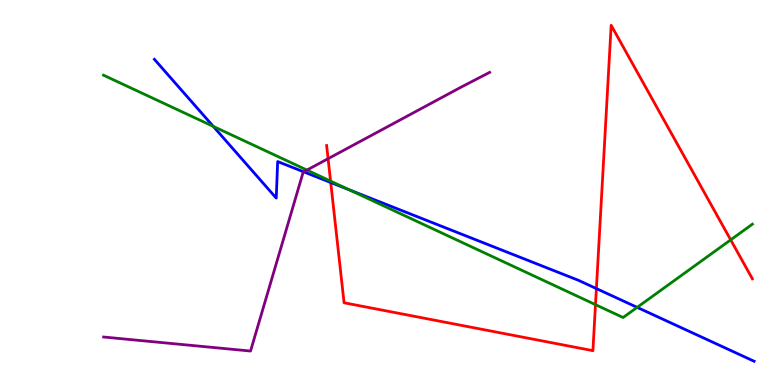[{'lines': ['blue', 'red'], 'intersections': [{'x': 4.27, 'y': 5.26}, {'x': 7.7, 'y': 2.5}]}, {'lines': ['green', 'red'], 'intersections': [{'x': 4.27, 'y': 5.3}, {'x': 7.68, 'y': 2.09}, {'x': 9.43, 'y': 3.77}]}, {'lines': ['purple', 'red'], 'intersections': [{'x': 4.23, 'y': 5.88}]}, {'lines': ['blue', 'green'], 'intersections': [{'x': 2.75, 'y': 6.72}, {'x': 4.51, 'y': 5.07}, {'x': 8.22, 'y': 2.02}]}, {'lines': ['blue', 'purple'], 'intersections': [{'x': 3.92, 'y': 5.54}]}, {'lines': ['green', 'purple'], 'intersections': [{'x': 3.96, 'y': 5.58}]}]